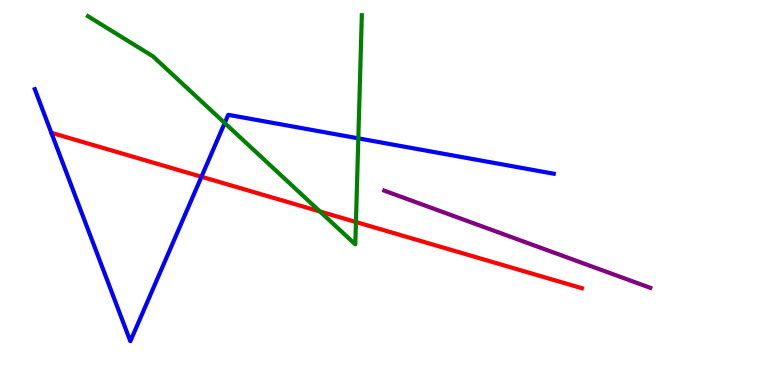[{'lines': ['blue', 'red'], 'intersections': [{'x': 2.6, 'y': 5.41}]}, {'lines': ['green', 'red'], 'intersections': [{'x': 4.13, 'y': 4.51}, {'x': 4.59, 'y': 4.23}]}, {'lines': ['purple', 'red'], 'intersections': []}, {'lines': ['blue', 'green'], 'intersections': [{'x': 2.9, 'y': 6.81}, {'x': 4.62, 'y': 6.41}]}, {'lines': ['blue', 'purple'], 'intersections': []}, {'lines': ['green', 'purple'], 'intersections': []}]